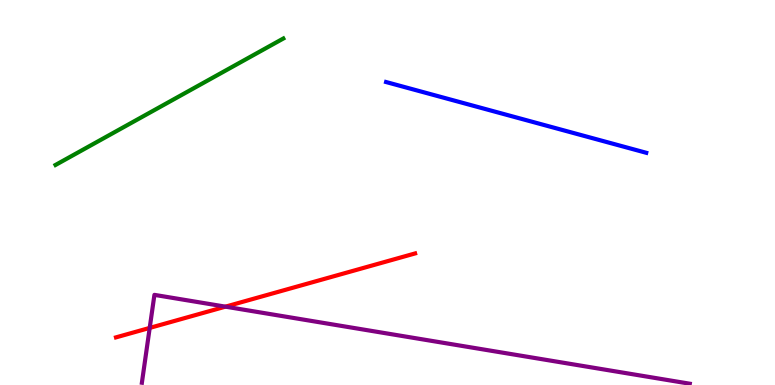[{'lines': ['blue', 'red'], 'intersections': []}, {'lines': ['green', 'red'], 'intersections': []}, {'lines': ['purple', 'red'], 'intersections': [{'x': 1.93, 'y': 1.48}, {'x': 2.91, 'y': 2.03}]}, {'lines': ['blue', 'green'], 'intersections': []}, {'lines': ['blue', 'purple'], 'intersections': []}, {'lines': ['green', 'purple'], 'intersections': []}]